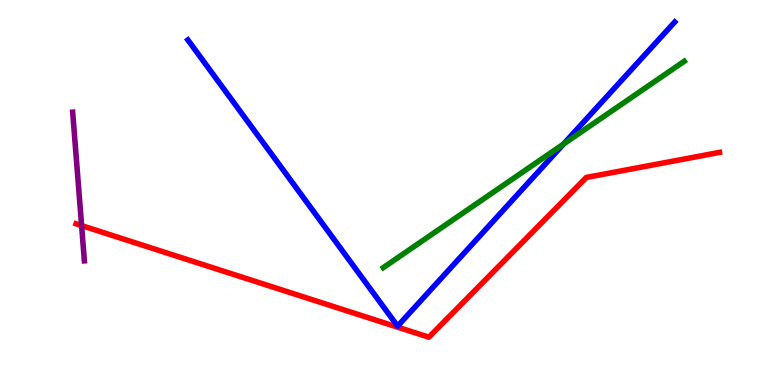[{'lines': ['blue', 'red'], 'intersections': []}, {'lines': ['green', 'red'], 'intersections': []}, {'lines': ['purple', 'red'], 'intersections': [{'x': 1.05, 'y': 4.14}]}, {'lines': ['blue', 'green'], 'intersections': [{'x': 7.27, 'y': 6.26}]}, {'lines': ['blue', 'purple'], 'intersections': []}, {'lines': ['green', 'purple'], 'intersections': []}]